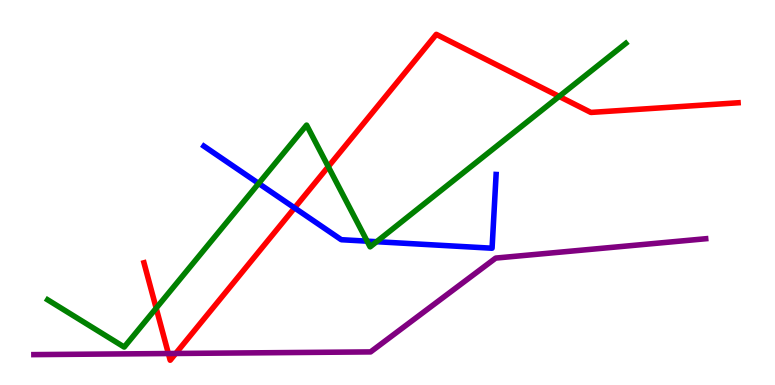[{'lines': ['blue', 'red'], 'intersections': [{'x': 3.8, 'y': 4.6}]}, {'lines': ['green', 'red'], 'intersections': [{'x': 2.02, 'y': 2.0}, {'x': 4.24, 'y': 5.67}, {'x': 7.21, 'y': 7.5}]}, {'lines': ['purple', 'red'], 'intersections': [{'x': 2.17, 'y': 0.817}, {'x': 2.27, 'y': 0.819}]}, {'lines': ['blue', 'green'], 'intersections': [{'x': 3.34, 'y': 5.24}, {'x': 4.74, 'y': 3.74}, {'x': 4.86, 'y': 3.72}]}, {'lines': ['blue', 'purple'], 'intersections': []}, {'lines': ['green', 'purple'], 'intersections': []}]